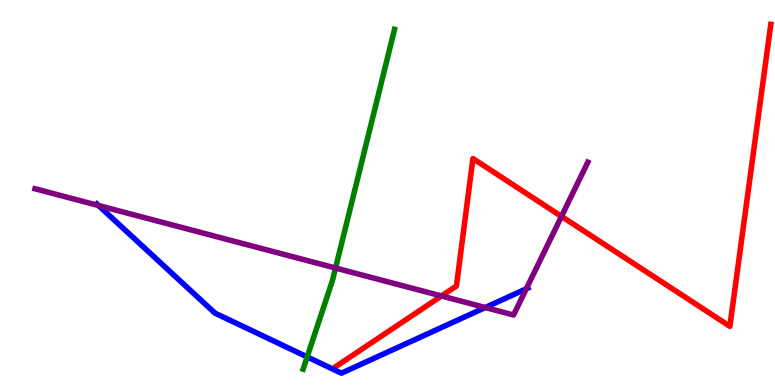[{'lines': ['blue', 'red'], 'intersections': []}, {'lines': ['green', 'red'], 'intersections': []}, {'lines': ['purple', 'red'], 'intersections': [{'x': 5.7, 'y': 2.31}, {'x': 7.24, 'y': 4.38}]}, {'lines': ['blue', 'green'], 'intersections': [{'x': 3.96, 'y': 0.73}]}, {'lines': ['blue', 'purple'], 'intersections': [{'x': 1.27, 'y': 4.66}, {'x': 6.26, 'y': 2.01}, {'x': 6.79, 'y': 2.5}]}, {'lines': ['green', 'purple'], 'intersections': [{'x': 4.33, 'y': 3.04}]}]